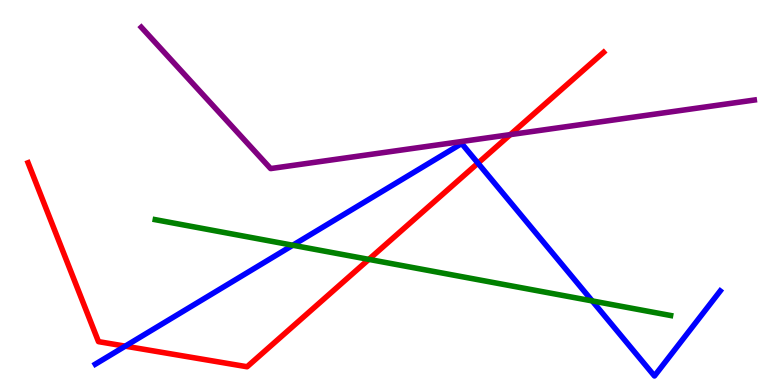[{'lines': ['blue', 'red'], 'intersections': [{'x': 1.62, 'y': 1.01}, {'x': 6.17, 'y': 5.76}]}, {'lines': ['green', 'red'], 'intersections': [{'x': 4.76, 'y': 3.26}]}, {'lines': ['purple', 'red'], 'intersections': [{'x': 6.58, 'y': 6.5}]}, {'lines': ['blue', 'green'], 'intersections': [{'x': 3.78, 'y': 3.63}, {'x': 7.64, 'y': 2.18}]}, {'lines': ['blue', 'purple'], 'intersections': []}, {'lines': ['green', 'purple'], 'intersections': []}]